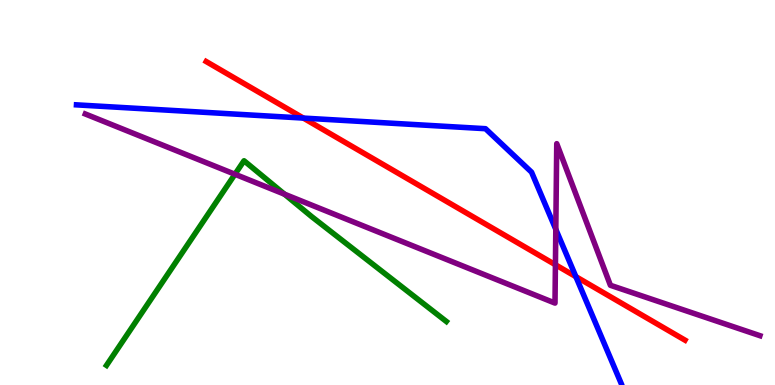[{'lines': ['blue', 'red'], 'intersections': [{'x': 3.91, 'y': 6.93}, {'x': 7.43, 'y': 2.81}]}, {'lines': ['green', 'red'], 'intersections': []}, {'lines': ['purple', 'red'], 'intersections': [{'x': 7.17, 'y': 3.12}]}, {'lines': ['blue', 'green'], 'intersections': []}, {'lines': ['blue', 'purple'], 'intersections': [{'x': 7.17, 'y': 4.04}]}, {'lines': ['green', 'purple'], 'intersections': [{'x': 3.03, 'y': 5.47}, {'x': 3.67, 'y': 4.96}]}]